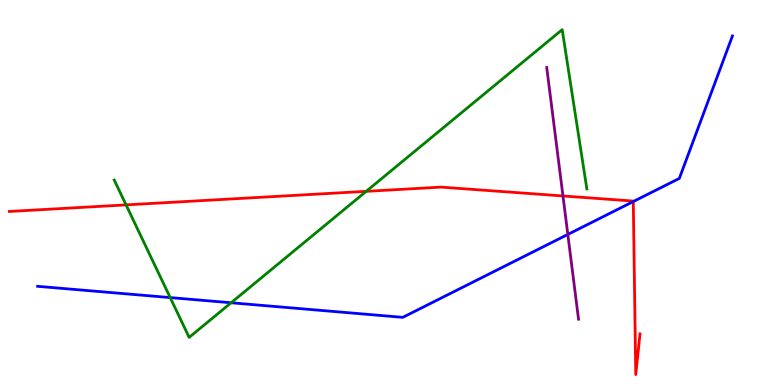[{'lines': ['blue', 'red'], 'intersections': [{'x': 8.17, 'y': 4.77}]}, {'lines': ['green', 'red'], 'intersections': [{'x': 1.63, 'y': 4.68}, {'x': 4.73, 'y': 5.03}]}, {'lines': ['purple', 'red'], 'intersections': [{'x': 7.26, 'y': 4.91}]}, {'lines': ['blue', 'green'], 'intersections': [{'x': 2.2, 'y': 2.27}, {'x': 2.98, 'y': 2.14}]}, {'lines': ['blue', 'purple'], 'intersections': [{'x': 7.33, 'y': 3.91}]}, {'lines': ['green', 'purple'], 'intersections': []}]